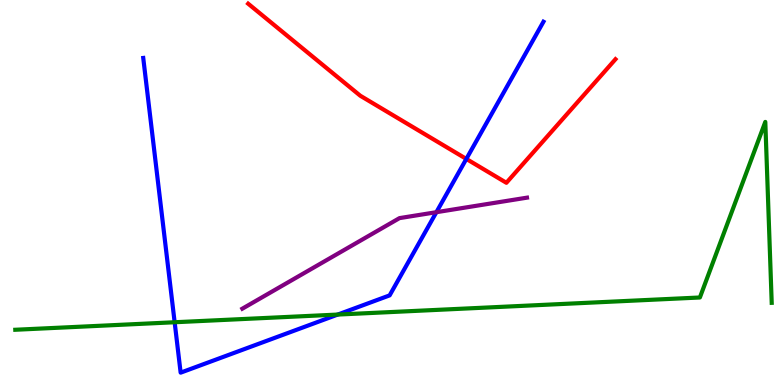[{'lines': ['blue', 'red'], 'intersections': [{'x': 6.02, 'y': 5.87}]}, {'lines': ['green', 'red'], 'intersections': []}, {'lines': ['purple', 'red'], 'intersections': []}, {'lines': ['blue', 'green'], 'intersections': [{'x': 2.25, 'y': 1.63}, {'x': 4.36, 'y': 1.83}]}, {'lines': ['blue', 'purple'], 'intersections': [{'x': 5.63, 'y': 4.49}]}, {'lines': ['green', 'purple'], 'intersections': []}]